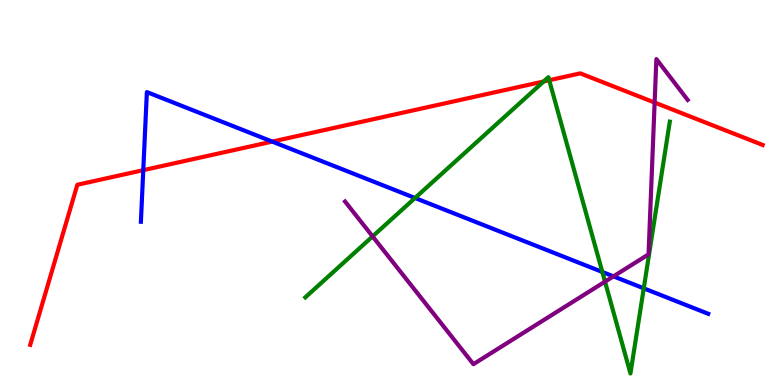[{'lines': ['blue', 'red'], 'intersections': [{'x': 1.85, 'y': 5.58}, {'x': 3.51, 'y': 6.32}]}, {'lines': ['green', 'red'], 'intersections': [{'x': 7.02, 'y': 7.88}, {'x': 7.09, 'y': 7.92}]}, {'lines': ['purple', 'red'], 'intersections': [{'x': 8.45, 'y': 7.34}]}, {'lines': ['blue', 'green'], 'intersections': [{'x': 5.36, 'y': 4.86}, {'x': 7.77, 'y': 2.94}, {'x': 8.31, 'y': 2.51}]}, {'lines': ['blue', 'purple'], 'intersections': [{'x': 7.92, 'y': 2.82}]}, {'lines': ['green', 'purple'], 'intersections': [{'x': 4.81, 'y': 3.86}, {'x': 7.81, 'y': 2.68}]}]